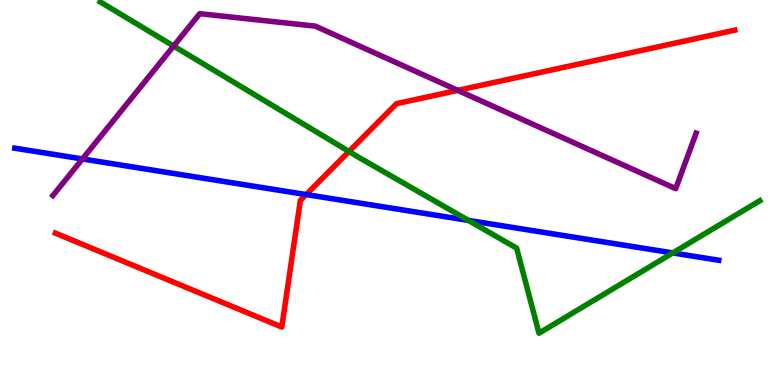[{'lines': ['blue', 'red'], 'intersections': [{'x': 3.95, 'y': 4.95}]}, {'lines': ['green', 'red'], 'intersections': [{'x': 4.5, 'y': 6.07}]}, {'lines': ['purple', 'red'], 'intersections': [{'x': 5.91, 'y': 7.65}]}, {'lines': ['blue', 'green'], 'intersections': [{'x': 6.04, 'y': 4.28}, {'x': 8.68, 'y': 3.43}]}, {'lines': ['blue', 'purple'], 'intersections': [{'x': 1.06, 'y': 5.87}]}, {'lines': ['green', 'purple'], 'intersections': [{'x': 2.24, 'y': 8.8}]}]